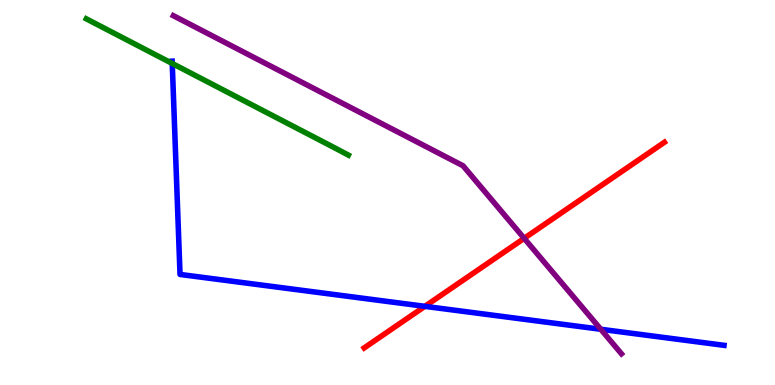[{'lines': ['blue', 'red'], 'intersections': [{'x': 5.48, 'y': 2.04}]}, {'lines': ['green', 'red'], 'intersections': []}, {'lines': ['purple', 'red'], 'intersections': [{'x': 6.76, 'y': 3.81}]}, {'lines': ['blue', 'green'], 'intersections': [{'x': 2.22, 'y': 8.35}]}, {'lines': ['blue', 'purple'], 'intersections': [{'x': 7.75, 'y': 1.45}]}, {'lines': ['green', 'purple'], 'intersections': []}]